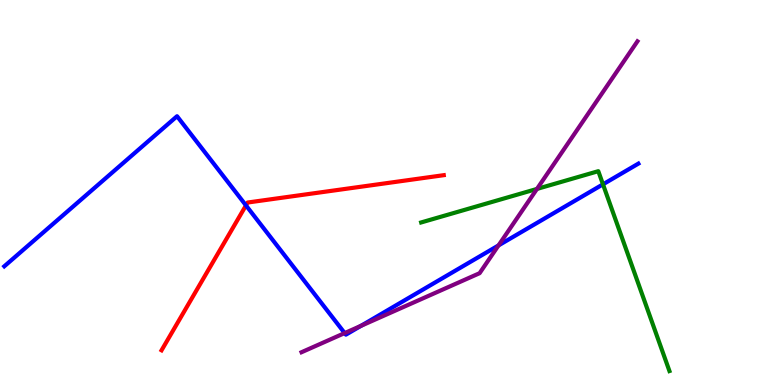[{'lines': ['blue', 'red'], 'intersections': [{'x': 3.17, 'y': 4.66}]}, {'lines': ['green', 'red'], 'intersections': []}, {'lines': ['purple', 'red'], 'intersections': []}, {'lines': ['blue', 'green'], 'intersections': [{'x': 7.78, 'y': 5.21}]}, {'lines': ['blue', 'purple'], 'intersections': [{'x': 4.45, 'y': 1.35}, {'x': 4.66, 'y': 1.54}, {'x': 6.43, 'y': 3.63}]}, {'lines': ['green', 'purple'], 'intersections': [{'x': 6.93, 'y': 5.09}]}]